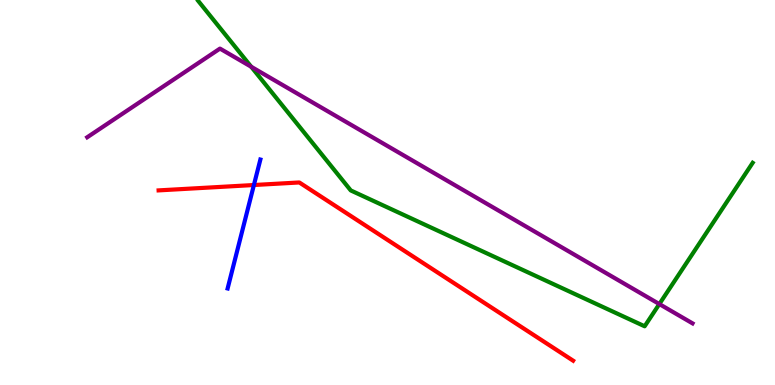[{'lines': ['blue', 'red'], 'intersections': [{'x': 3.28, 'y': 5.19}]}, {'lines': ['green', 'red'], 'intersections': []}, {'lines': ['purple', 'red'], 'intersections': []}, {'lines': ['blue', 'green'], 'intersections': []}, {'lines': ['blue', 'purple'], 'intersections': []}, {'lines': ['green', 'purple'], 'intersections': [{'x': 3.24, 'y': 8.27}, {'x': 8.51, 'y': 2.1}]}]